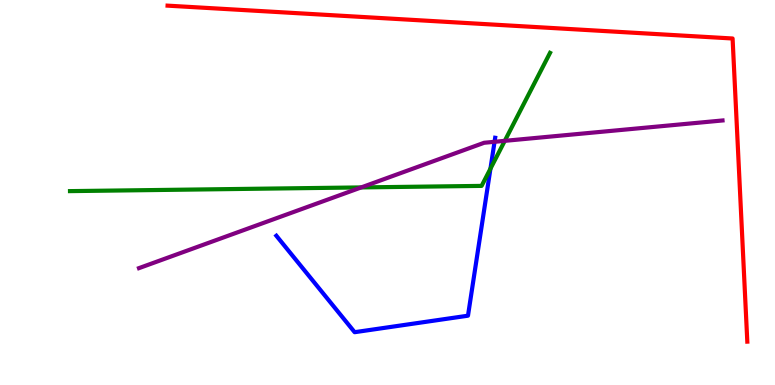[{'lines': ['blue', 'red'], 'intersections': []}, {'lines': ['green', 'red'], 'intersections': []}, {'lines': ['purple', 'red'], 'intersections': []}, {'lines': ['blue', 'green'], 'intersections': [{'x': 6.33, 'y': 5.62}]}, {'lines': ['blue', 'purple'], 'intersections': [{'x': 6.38, 'y': 6.32}]}, {'lines': ['green', 'purple'], 'intersections': [{'x': 4.66, 'y': 5.13}, {'x': 6.51, 'y': 6.34}]}]